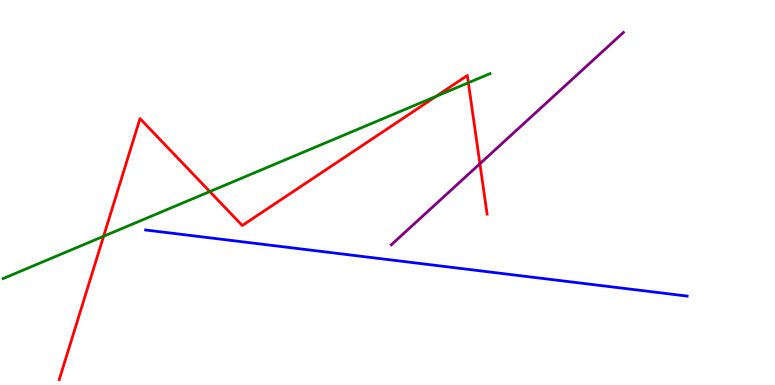[{'lines': ['blue', 'red'], 'intersections': []}, {'lines': ['green', 'red'], 'intersections': [{'x': 1.34, 'y': 3.86}, {'x': 2.71, 'y': 5.02}, {'x': 5.63, 'y': 7.5}, {'x': 6.04, 'y': 7.85}]}, {'lines': ['purple', 'red'], 'intersections': [{'x': 6.19, 'y': 5.75}]}, {'lines': ['blue', 'green'], 'intersections': []}, {'lines': ['blue', 'purple'], 'intersections': []}, {'lines': ['green', 'purple'], 'intersections': []}]